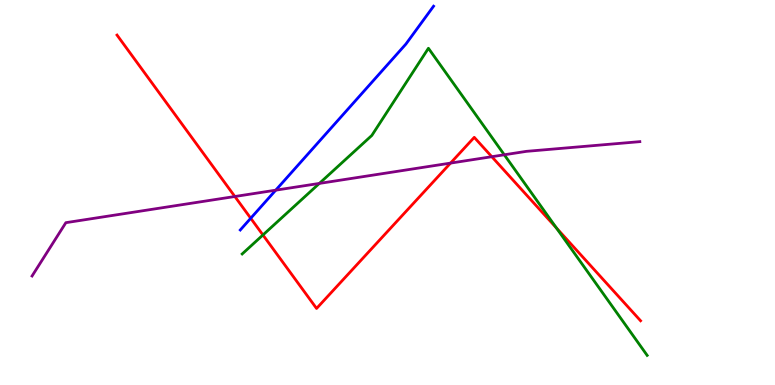[{'lines': ['blue', 'red'], 'intersections': [{'x': 3.24, 'y': 4.33}]}, {'lines': ['green', 'red'], 'intersections': [{'x': 3.39, 'y': 3.9}, {'x': 7.18, 'y': 4.08}]}, {'lines': ['purple', 'red'], 'intersections': [{'x': 3.03, 'y': 4.9}, {'x': 5.81, 'y': 5.76}, {'x': 6.35, 'y': 5.93}]}, {'lines': ['blue', 'green'], 'intersections': []}, {'lines': ['blue', 'purple'], 'intersections': [{'x': 3.56, 'y': 5.06}]}, {'lines': ['green', 'purple'], 'intersections': [{'x': 4.12, 'y': 5.24}, {'x': 6.51, 'y': 5.98}]}]